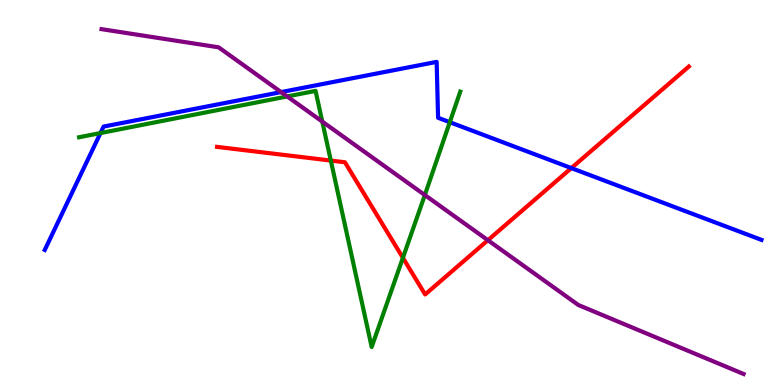[{'lines': ['blue', 'red'], 'intersections': [{'x': 7.37, 'y': 5.63}]}, {'lines': ['green', 'red'], 'intersections': [{'x': 4.27, 'y': 5.83}, {'x': 5.2, 'y': 3.3}]}, {'lines': ['purple', 'red'], 'intersections': [{'x': 6.3, 'y': 3.76}]}, {'lines': ['blue', 'green'], 'intersections': [{'x': 1.3, 'y': 6.54}, {'x': 5.8, 'y': 6.83}]}, {'lines': ['blue', 'purple'], 'intersections': [{'x': 3.63, 'y': 7.61}]}, {'lines': ['green', 'purple'], 'intersections': [{'x': 3.71, 'y': 7.49}, {'x': 4.16, 'y': 6.84}, {'x': 5.48, 'y': 4.93}]}]